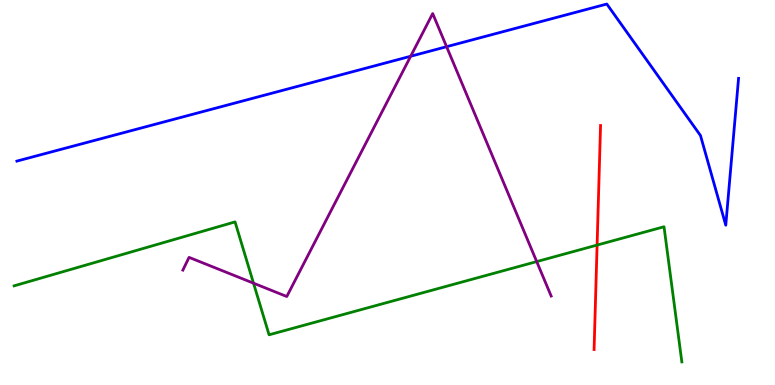[{'lines': ['blue', 'red'], 'intersections': []}, {'lines': ['green', 'red'], 'intersections': [{'x': 7.7, 'y': 3.63}]}, {'lines': ['purple', 'red'], 'intersections': []}, {'lines': ['blue', 'green'], 'intersections': []}, {'lines': ['blue', 'purple'], 'intersections': [{'x': 5.3, 'y': 8.54}, {'x': 5.76, 'y': 8.79}]}, {'lines': ['green', 'purple'], 'intersections': [{'x': 3.27, 'y': 2.64}, {'x': 6.93, 'y': 3.21}]}]